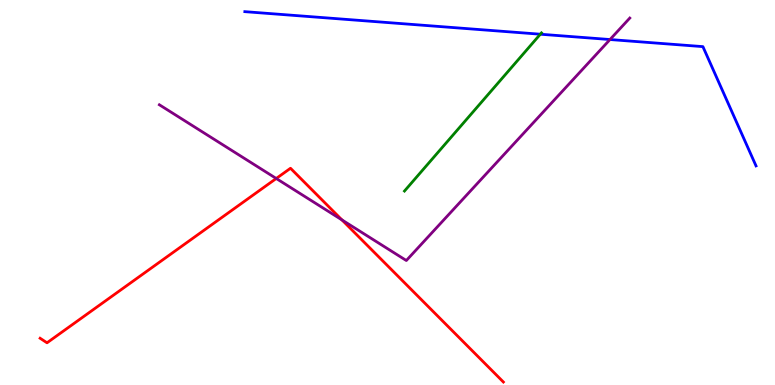[{'lines': ['blue', 'red'], 'intersections': []}, {'lines': ['green', 'red'], 'intersections': []}, {'lines': ['purple', 'red'], 'intersections': [{'x': 3.56, 'y': 5.36}, {'x': 4.41, 'y': 4.29}]}, {'lines': ['blue', 'green'], 'intersections': [{'x': 6.97, 'y': 9.11}]}, {'lines': ['blue', 'purple'], 'intersections': [{'x': 7.87, 'y': 8.97}]}, {'lines': ['green', 'purple'], 'intersections': []}]